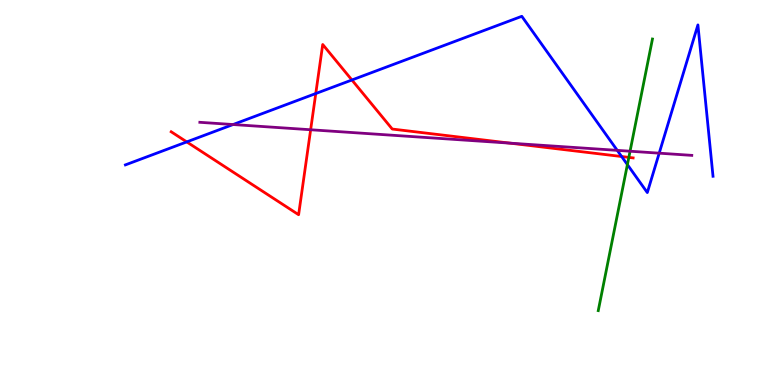[{'lines': ['blue', 'red'], 'intersections': [{'x': 2.41, 'y': 6.31}, {'x': 4.07, 'y': 7.57}, {'x': 4.54, 'y': 7.92}, {'x': 8.02, 'y': 5.93}]}, {'lines': ['green', 'red'], 'intersections': [{'x': 8.11, 'y': 5.91}]}, {'lines': ['purple', 'red'], 'intersections': [{'x': 4.01, 'y': 6.63}, {'x': 6.58, 'y': 6.28}]}, {'lines': ['blue', 'green'], 'intersections': [{'x': 8.1, 'y': 5.72}]}, {'lines': ['blue', 'purple'], 'intersections': [{'x': 3.01, 'y': 6.77}, {'x': 7.96, 'y': 6.09}, {'x': 8.51, 'y': 6.02}]}, {'lines': ['green', 'purple'], 'intersections': [{'x': 8.13, 'y': 6.07}]}]